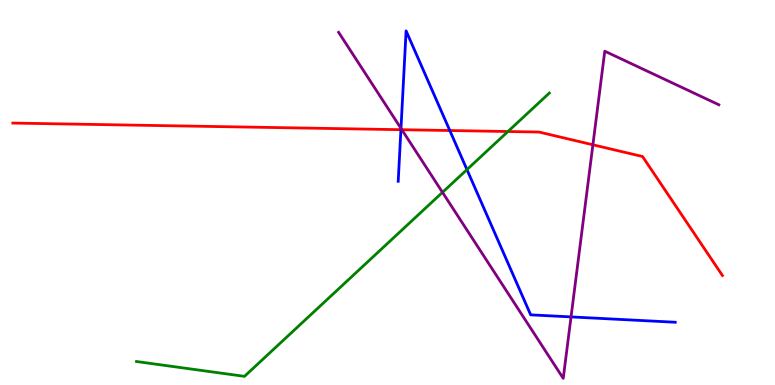[{'lines': ['blue', 'red'], 'intersections': [{'x': 5.17, 'y': 6.63}, {'x': 5.8, 'y': 6.61}]}, {'lines': ['green', 'red'], 'intersections': [{'x': 6.55, 'y': 6.58}]}, {'lines': ['purple', 'red'], 'intersections': [{'x': 5.19, 'y': 6.63}, {'x': 7.65, 'y': 6.24}]}, {'lines': ['blue', 'green'], 'intersections': [{'x': 6.03, 'y': 5.59}]}, {'lines': ['blue', 'purple'], 'intersections': [{'x': 5.17, 'y': 6.67}, {'x': 7.37, 'y': 1.77}]}, {'lines': ['green', 'purple'], 'intersections': [{'x': 5.71, 'y': 5.0}]}]